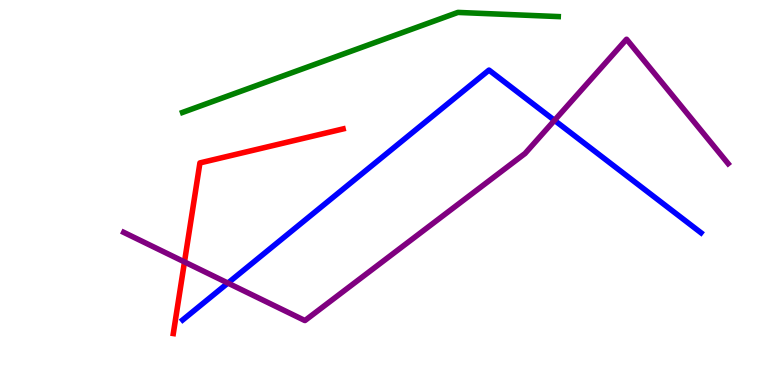[{'lines': ['blue', 'red'], 'intersections': []}, {'lines': ['green', 'red'], 'intersections': []}, {'lines': ['purple', 'red'], 'intersections': [{'x': 2.38, 'y': 3.2}]}, {'lines': ['blue', 'green'], 'intersections': []}, {'lines': ['blue', 'purple'], 'intersections': [{'x': 2.94, 'y': 2.65}, {'x': 7.15, 'y': 6.87}]}, {'lines': ['green', 'purple'], 'intersections': []}]